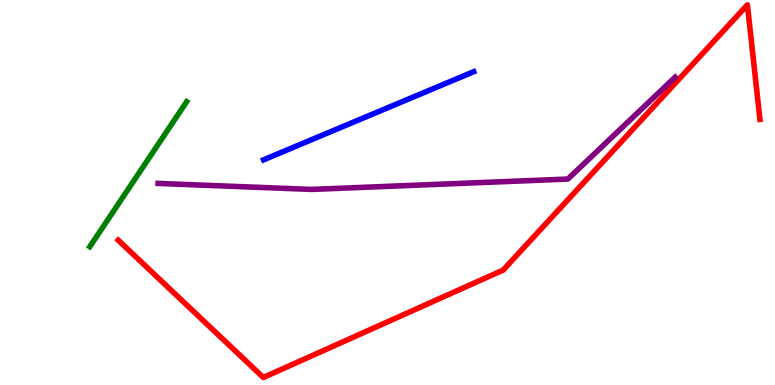[{'lines': ['blue', 'red'], 'intersections': []}, {'lines': ['green', 'red'], 'intersections': []}, {'lines': ['purple', 'red'], 'intersections': []}, {'lines': ['blue', 'green'], 'intersections': []}, {'lines': ['blue', 'purple'], 'intersections': []}, {'lines': ['green', 'purple'], 'intersections': []}]